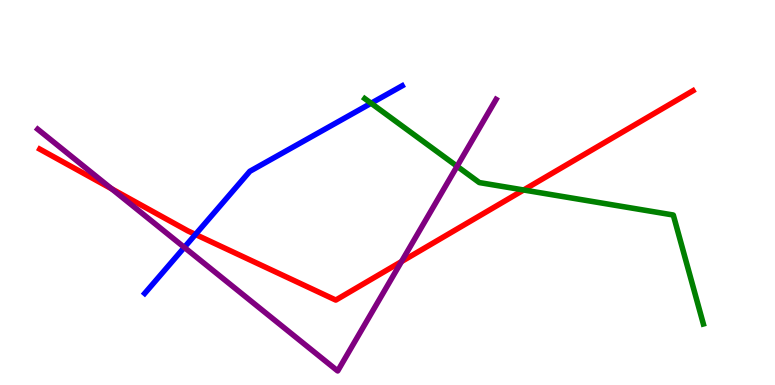[{'lines': ['blue', 'red'], 'intersections': [{'x': 2.52, 'y': 3.91}]}, {'lines': ['green', 'red'], 'intersections': [{'x': 6.76, 'y': 5.07}]}, {'lines': ['purple', 'red'], 'intersections': [{'x': 1.44, 'y': 5.1}, {'x': 5.18, 'y': 3.21}]}, {'lines': ['blue', 'green'], 'intersections': [{'x': 4.79, 'y': 7.32}]}, {'lines': ['blue', 'purple'], 'intersections': [{'x': 2.38, 'y': 3.57}]}, {'lines': ['green', 'purple'], 'intersections': [{'x': 5.9, 'y': 5.68}]}]